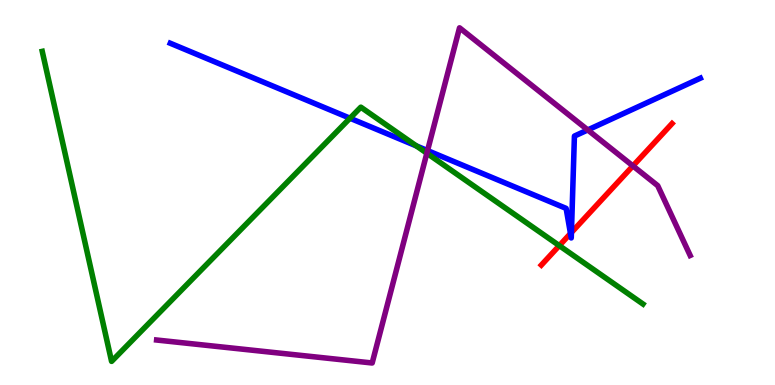[{'lines': ['blue', 'red'], 'intersections': [{'x': 7.36, 'y': 3.93}, {'x': 7.37, 'y': 3.96}]}, {'lines': ['green', 'red'], 'intersections': [{'x': 7.22, 'y': 3.62}]}, {'lines': ['purple', 'red'], 'intersections': [{'x': 8.17, 'y': 5.69}]}, {'lines': ['blue', 'green'], 'intersections': [{'x': 4.52, 'y': 6.93}, {'x': 5.37, 'y': 6.21}]}, {'lines': ['blue', 'purple'], 'intersections': [{'x': 5.52, 'y': 6.09}, {'x': 7.58, 'y': 6.62}]}, {'lines': ['green', 'purple'], 'intersections': [{'x': 5.51, 'y': 6.02}]}]